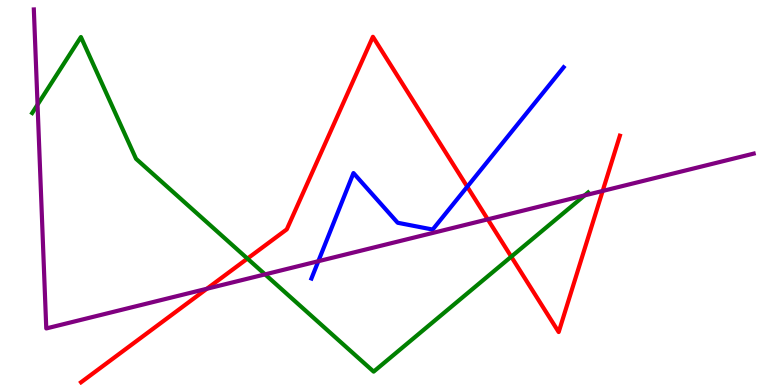[{'lines': ['blue', 'red'], 'intersections': [{'x': 6.03, 'y': 5.15}]}, {'lines': ['green', 'red'], 'intersections': [{'x': 3.19, 'y': 3.28}, {'x': 6.6, 'y': 3.33}]}, {'lines': ['purple', 'red'], 'intersections': [{'x': 2.67, 'y': 2.5}, {'x': 6.29, 'y': 4.3}, {'x': 7.78, 'y': 5.04}]}, {'lines': ['blue', 'green'], 'intersections': []}, {'lines': ['blue', 'purple'], 'intersections': [{'x': 4.11, 'y': 3.22}]}, {'lines': ['green', 'purple'], 'intersections': [{'x': 0.484, 'y': 7.28}, {'x': 3.42, 'y': 2.87}, {'x': 7.54, 'y': 4.92}]}]